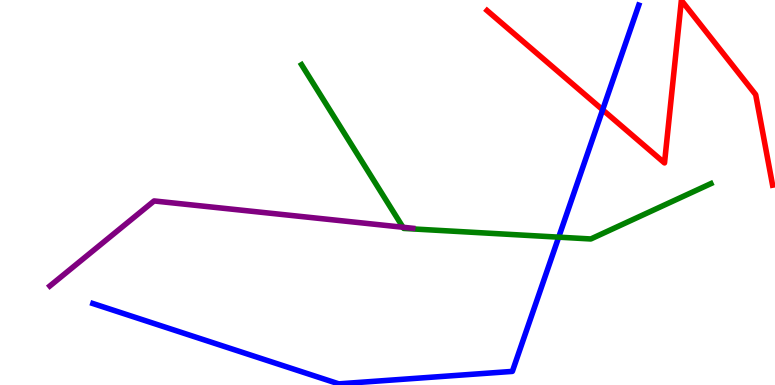[{'lines': ['blue', 'red'], 'intersections': [{'x': 7.78, 'y': 7.15}]}, {'lines': ['green', 'red'], 'intersections': []}, {'lines': ['purple', 'red'], 'intersections': []}, {'lines': ['blue', 'green'], 'intersections': [{'x': 7.21, 'y': 3.84}]}, {'lines': ['blue', 'purple'], 'intersections': []}, {'lines': ['green', 'purple'], 'intersections': [{'x': 5.2, 'y': 4.1}]}]